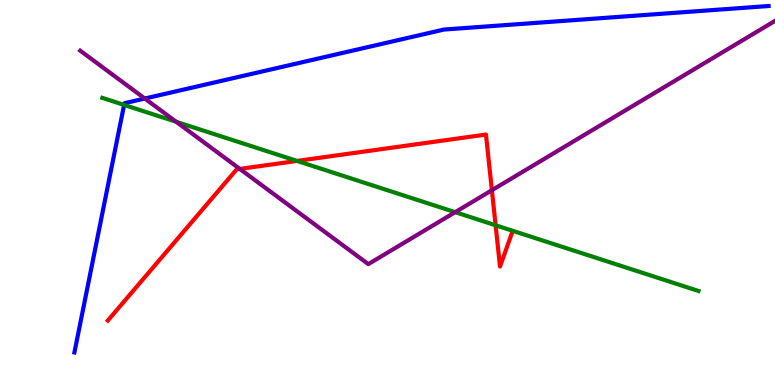[{'lines': ['blue', 'red'], 'intersections': []}, {'lines': ['green', 'red'], 'intersections': [{'x': 3.83, 'y': 5.82}, {'x': 6.4, 'y': 4.15}]}, {'lines': ['purple', 'red'], 'intersections': [{'x': 3.09, 'y': 5.61}, {'x': 6.35, 'y': 5.06}]}, {'lines': ['blue', 'green'], 'intersections': [{'x': 1.6, 'y': 7.27}]}, {'lines': ['blue', 'purple'], 'intersections': [{'x': 1.87, 'y': 7.44}]}, {'lines': ['green', 'purple'], 'intersections': [{'x': 2.27, 'y': 6.84}, {'x': 5.87, 'y': 4.49}]}]